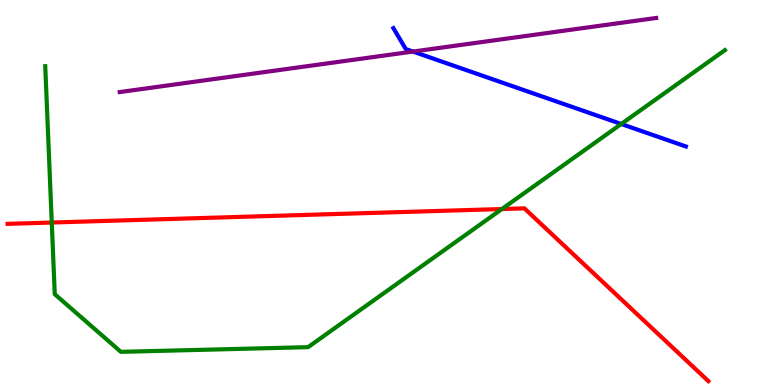[{'lines': ['blue', 'red'], 'intersections': []}, {'lines': ['green', 'red'], 'intersections': [{'x': 0.668, 'y': 4.22}, {'x': 6.48, 'y': 4.57}]}, {'lines': ['purple', 'red'], 'intersections': []}, {'lines': ['blue', 'green'], 'intersections': [{'x': 8.02, 'y': 6.78}]}, {'lines': ['blue', 'purple'], 'intersections': [{'x': 5.33, 'y': 8.66}]}, {'lines': ['green', 'purple'], 'intersections': []}]